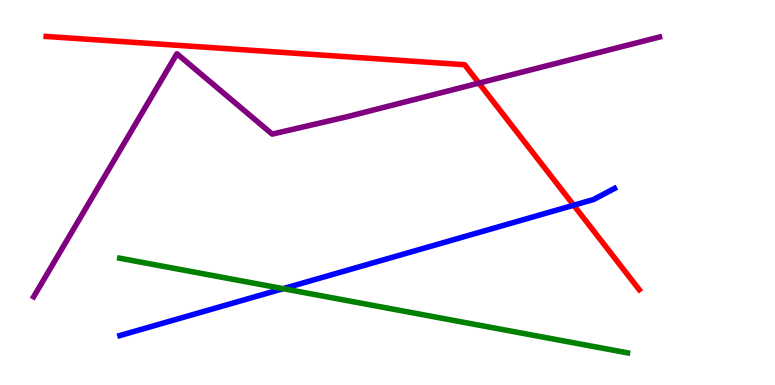[{'lines': ['blue', 'red'], 'intersections': [{'x': 7.4, 'y': 4.67}]}, {'lines': ['green', 'red'], 'intersections': []}, {'lines': ['purple', 'red'], 'intersections': [{'x': 6.18, 'y': 7.84}]}, {'lines': ['blue', 'green'], 'intersections': [{'x': 3.65, 'y': 2.5}]}, {'lines': ['blue', 'purple'], 'intersections': []}, {'lines': ['green', 'purple'], 'intersections': []}]